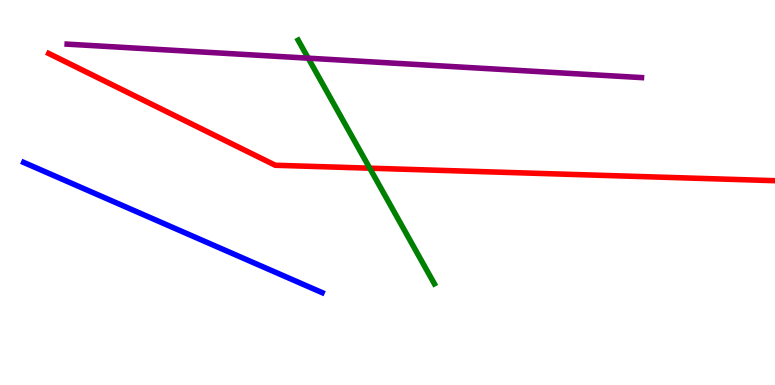[{'lines': ['blue', 'red'], 'intersections': []}, {'lines': ['green', 'red'], 'intersections': [{'x': 4.77, 'y': 5.63}]}, {'lines': ['purple', 'red'], 'intersections': []}, {'lines': ['blue', 'green'], 'intersections': []}, {'lines': ['blue', 'purple'], 'intersections': []}, {'lines': ['green', 'purple'], 'intersections': [{'x': 3.98, 'y': 8.49}]}]